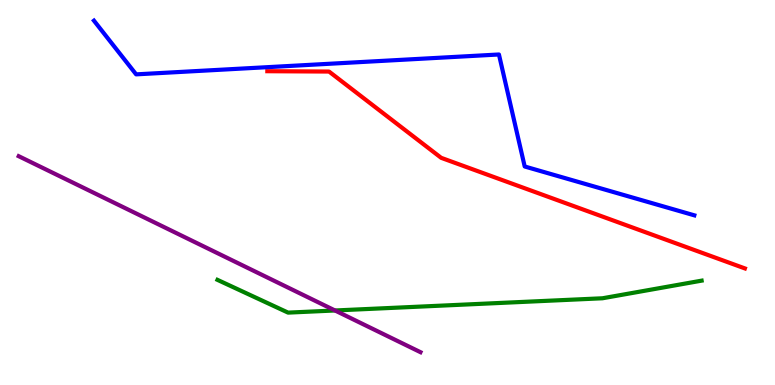[{'lines': ['blue', 'red'], 'intersections': []}, {'lines': ['green', 'red'], 'intersections': []}, {'lines': ['purple', 'red'], 'intersections': []}, {'lines': ['blue', 'green'], 'intersections': []}, {'lines': ['blue', 'purple'], 'intersections': []}, {'lines': ['green', 'purple'], 'intersections': [{'x': 4.32, 'y': 1.94}]}]